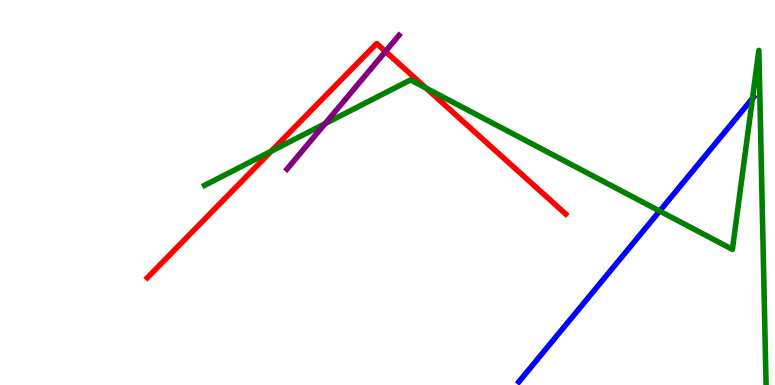[{'lines': ['blue', 'red'], 'intersections': []}, {'lines': ['green', 'red'], 'intersections': [{'x': 3.5, 'y': 6.07}, {'x': 5.5, 'y': 7.71}]}, {'lines': ['purple', 'red'], 'intersections': [{'x': 4.97, 'y': 8.66}]}, {'lines': ['blue', 'green'], 'intersections': [{'x': 8.51, 'y': 4.52}, {'x': 9.71, 'y': 7.44}]}, {'lines': ['blue', 'purple'], 'intersections': []}, {'lines': ['green', 'purple'], 'intersections': [{'x': 4.19, 'y': 6.79}]}]